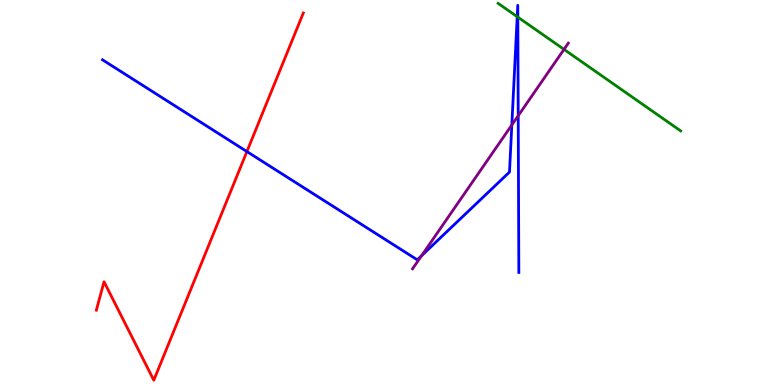[{'lines': ['blue', 'red'], 'intersections': [{'x': 3.19, 'y': 6.06}]}, {'lines': ['green', 'red'], 'intersections': []}, {'lines': ['purple', 'red'], 'intersections': []}, {'lines': ['blue', 'green'], 'intersections': [{'x': 6.67, 'y': 9.57}, {'x': 6.68, 'y': 9.56}]}, {'lines': ['blue', 'purple'], 'intersections': [{'x': 5.44, 'y': 3.36}, {'x': 6.6, 'y': 6.75}, {'x': 6.69, 'y': 6.99}]}, {'lines': ['green', 'purple'], 'intersections': [{'x': 7.28, 'y': 8.72}]}]